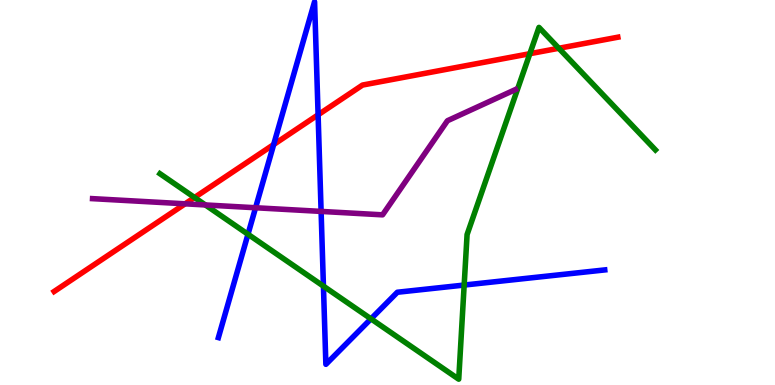[{'lines': ['blue', 'red'], 'intersections': [{'x': 3.53, 'y': 6.25}, {'x': 4.1, 'y': 7.02}]}, {'lines': ['green', 'red'], 'intersections': [{'x': 2.51, 'y': 4.87}, {'x': 6.84, 'y': 8.61}, {'x': 7.21, 'y': 8.75}]}, {'lines': ['purple', 'red'], 'intersections': [{'x': 2.39, 'y': 4.71}]}, {'lines': ['blue', 'green'], 'intersections': [{'x': 3.2, 'y': 3.92}, {'x': 4.17, 'y': 2.57}, {'x': 4.79, 'y': 1.72}, {'x': 5.99, 'y': 2.6}]}, {'lines': ['blue', 'purple'], 'intersections': [{'x': 3.3, 'y': 4.6}, {'x': 4.14, 'y': 4.51}]}, {'lines': ['green', 'purple'], 'intersections': [{'x': 2.65, 'y': 4.68}]}]